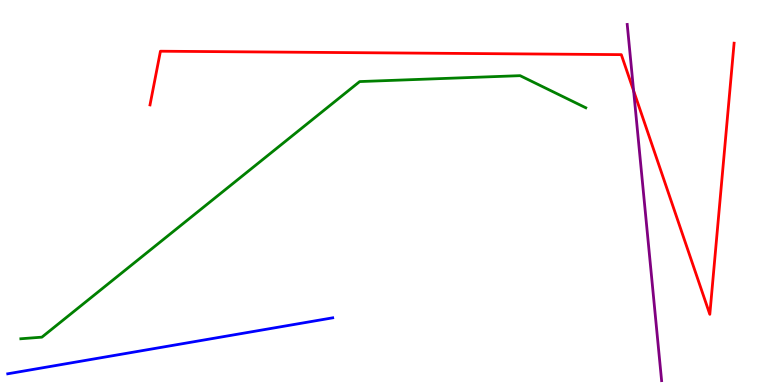[{'lines': ['blue', 'red'], 'intersections': []}, {'lines': ['green', 'red'], 'intersections': []}, {'lines': ['purple', 'red'], 'intersections': [{'x': 8.18, 'y': 7.64}]}, {'lines': ['blue', 'green'], 'intersections': []}, {'lines': ['blue', 'purple'], 'intersections': []}, {'lines': ['green', 'purple'], 'intersections': []}]